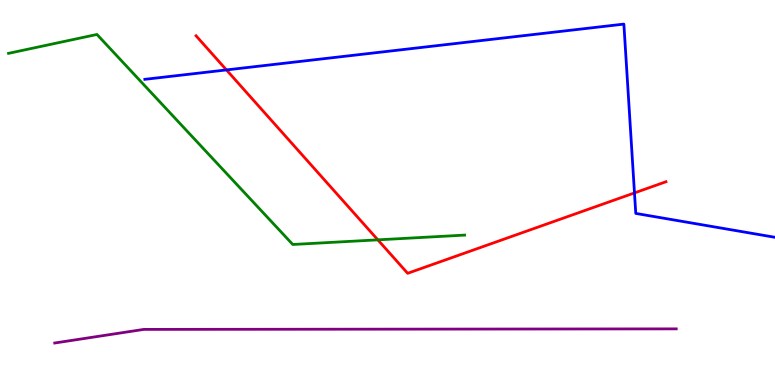[{'lines': ['blue', 'red'], 'intersections': [{'x': 2.92, 'y': 8.18}, {'x': 8.19, 'y': 4.99}]}, {'lines': ['green', 'red'], 'intersections': [{'x': 4.88, 'y': 3.77}]}, {'lines': ['purple', 'red'], 'intersections': []}, {'lines': ['blue', 'green'], 'intersections': []}, {'lines': ['blue', 'purple'], 'intersections': []}, {'lines': ['green', 'purple'], 'intersections': []}]